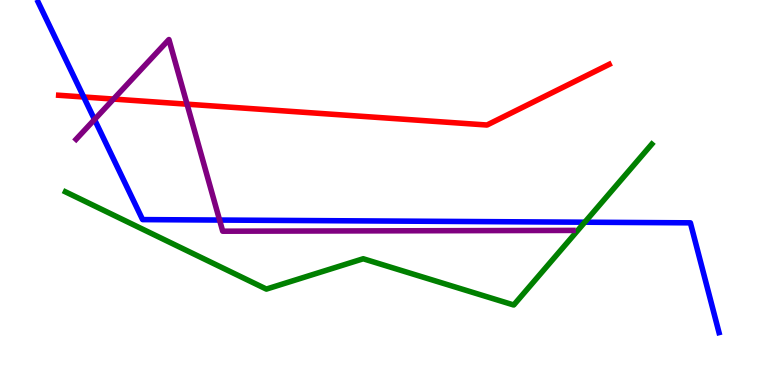[{'lines': ['blue', 'red'], 'intersections': [{'x': 1.08, 'y': 7.48}]}, {'lines': ['green', 'red'], 'intersections': []}, {'lines': ['purple', 'red'], 'intersections': [{'x': 1.46, 'y': 7.43}, {'x': 2.41, 'y': 7.29}]}, {'lines': ['blue', 'green'], 'intersections': [{'x': 7.55, 'y': 4.23}]}, {'lines': ['blue', 'purple'], 'intersections': [{'x': 1.22, 'y': 6.9}, {'x': 2.83, 'y': 4.28}]}, {'lines': ['green', 'purple'], 'intersections': []}]